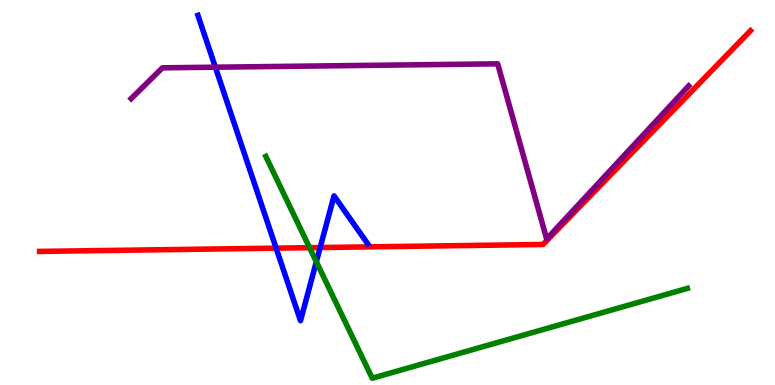[{'lines': ['blue', 'red'], 'intersections': [{'x': 3.56, 'y': 3.55}, {'x': 4.13, 'y': 3.57}]}, {'lines': ['green', 'red'], 'intersections': [{'x': 3.99, 'y': 3.57}]}, {'lines': ['purple', 'red'], 'intersections': []}, {'lines': ['blue', 'green'], 'intersections': [{'x': 4.08, 'y': 3.2}]}, {'lines': ['blue', 'purple'], 'intersections': [{'x': 2.78, 'y': 8.25}]}, {'lines': ['green', 'purple'], 'intersections': []}]